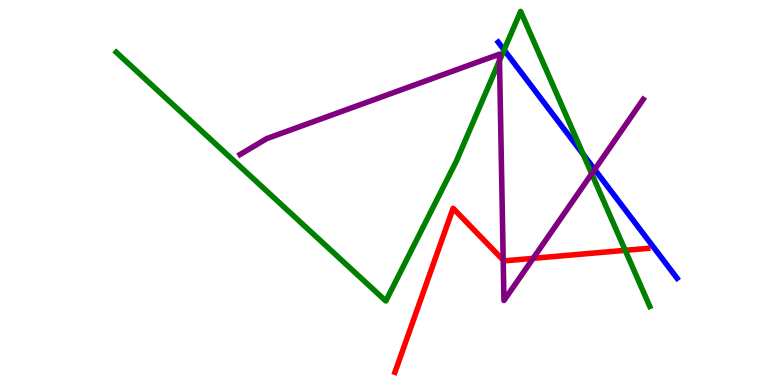[{'lines': ['blue', 'red'], 'intersections': []}, {'lines': ['green', 'red'], 'intersections': [{'x': 8.07, 'y': 3.5}]}, {'lines': ['purple', 'red'], 'intersections': [{'x': 6.49, 'y': 3.24}, {'x': 6.88, 'y': 3.29}]}, {'lines': ['blue', 'green'], 'intersections': [{'x': 6.5, 'y': 8.7}, {'x': 7.53, 'y': 5.99}]}, {'lines': ['blue', 'purple'], 'intersections': [{'x': 7.67, 'y': 5.6}]}, {'lines': ['green', 'purple'], 'intersections': [{'x': 6.45, 'y': 8.43}, {'x': 7.63, 'y': 5.49}]}]